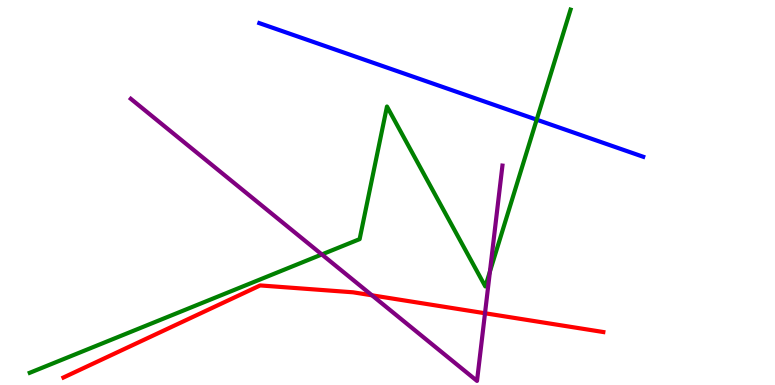[{'lines': ['blue', 'red'], 'intersections': []}, {'lines': ['green', 'red'], 'intersections': []}, {'lines': ['purple', 'red'], 'intersections': [{'x': 4.8, 'y': 2.33}, {'x': 6.26, 'y': 1.86}]}, {'lines': ['blue', 'green'], 'intersections': [{'x': 6.92, 'y': 6.89}]}, {'lines': ['blue', 'purple'], 'intersections': []}, {'lines': ['green', 'purple'], 'intersections': [{'x': 4.15, 'y': 3.39}, {'x': 6.32, 'y': 2.95}]}]